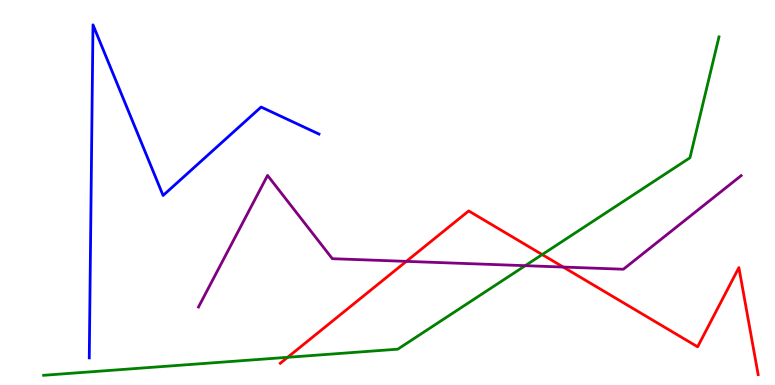[{'lines': ['blue', 'red'], 'intersections': []}, {'lines': ['green', 'red'], 'intersections': [{'x': 3.71, 'y': 0.719}, {'x': 7.0, 'y': 3.39}]}, {'lines': ['purple', 'red'], 'intersections': [{'x': 5.24, 'y': 3.21}, {'x': 7.27, 'y': 3.06}]}, {'lines': ['blue', 'green'], 'intersections': []}, {'lines': ['blue', 'purple'], 'intersections': []}, {'lines': ['green', 'purple'], 'intersections': [{'x': 6.78, 'y': 3.1}]}]